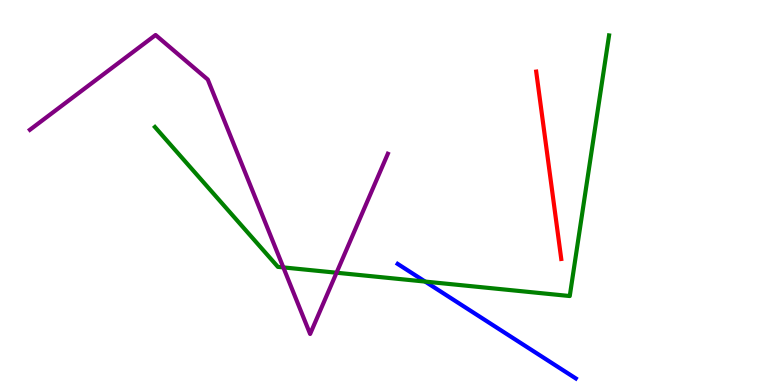[{'lines': ['blue', 'red'], 'intersections': []}, {'lines': ['green', 'red'], 'intersections': []}, {'lines': ['purple', 'red'], 'intersections': []}, {'lines': ['blue', 'green'], 'intersections': [{'x': 5.49, 'y': 2.69}]}, {'lines': ['blue', 'purple'], 'intersections': []}, {'lines': ['green', 'purple'], 'intersections': [{'x': 3.66, 'y': 3.05}, {'x': 4.34, 'y': 2.92}]}]